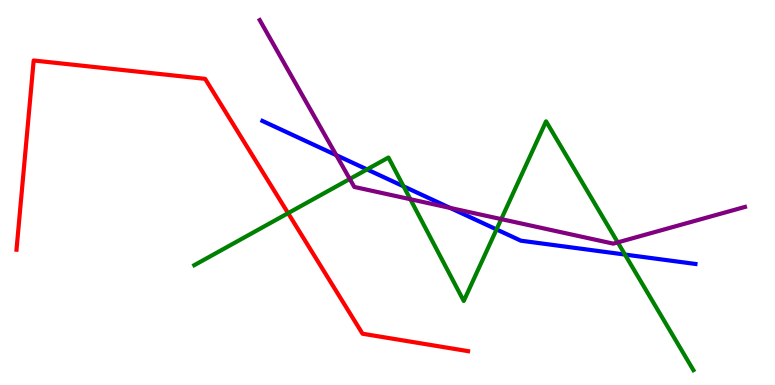[{'lines': ['blue', 'red'], 'intersections': []}, {'lines': ['green', 'red'], 'intersections': [{'x': 3.72, 'y': 4.46}]}, {'lines': ['purple', 'red'], 'intersections': []}, {'lines': ['blue', 'green'], 'intersections': [{'x': 4.74, 'y': 5.6}, {'x': 5.21, 'y': 5.16}, {'x': 6.41, 'y': 4.04}, {'x': 8.06, 'y': 3.39}]}, {'lines': ['blue', 'purple'], 'intersections': [{'x': 4.34, 'y': 5.97}, {'x': 5.81, 'y': 4.6}]}, {'lines': ['green', 'purple'], 'intersections': [{'x': 4.51, 'y': 5.35}, {'x': 5.29, 'y': 4.83}, {'x': 6.47, 'y': 4.31}, {'x': 7.97, 'y': 3.7}]}]